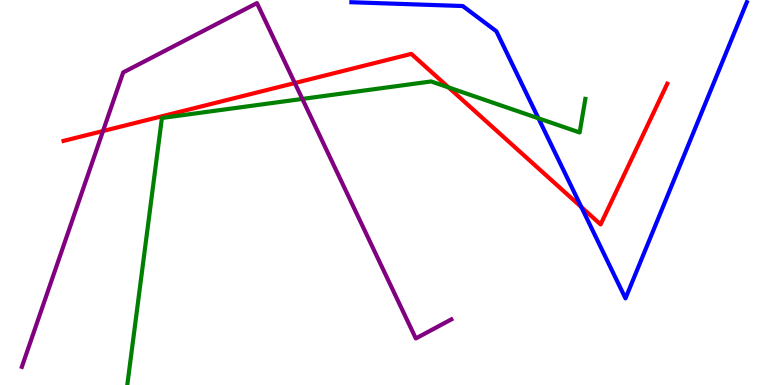[{'lines': ['blue', 'red'], 'intersections': [{'x': 7.5, 'y': 4.62}]}, {'lines': ['green', 'red'], 'intersections': [{'x': 5.79, 'y': 7.73}]}, {'lines': ['purple', 'red'], 'intersections': [{'x': 1.33, 'y': 6.6}, {'x': 3.8, 'y': 7.84}]}, {'lines': ['blue', 'green'], 'intersections': [{'x': 6.95, 'y': 6.93}]}, {'lines': ['blue', 'purple'], 'intersections': []}, {'lines': ['green', 'purple'], 'intersections': [{'x': 3.9, 'y': 7.43}]}]